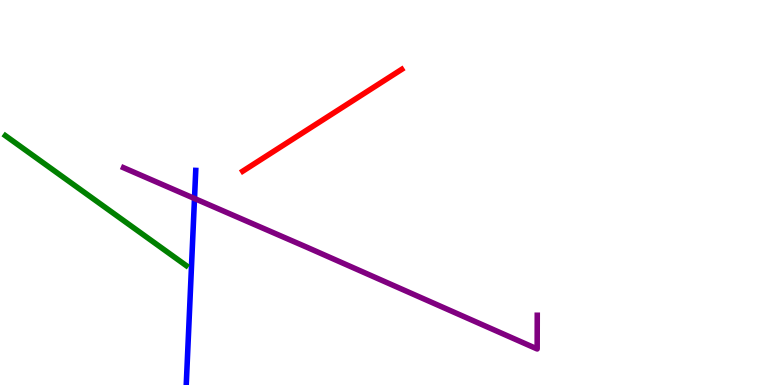[{'lines': ['blue', 'red'], 'intersections': []}, {'lines': ['green', 'red'], 'intersections': []}, {'lines': ['purple', 'red'], 'intersections': []}, {'lines': ['blue', 'green'], 'intersections': []}, {'lines': ['blue', 'purple'], 'intersections': [{'x': 2.51, 'y': 4.84}]}, {'lines': ['green', 'purple'], 'intersections': []}]